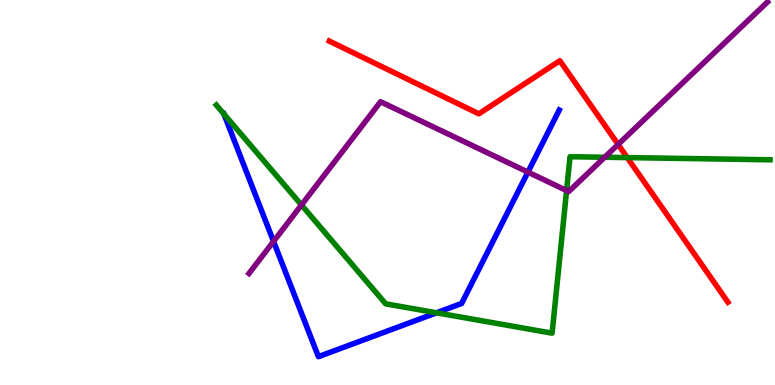[{'lines': ['blue', 'red'], 'intersections': []}, {'lines': ['green', 'red'], 'intersections': [{'x': 8.09, 'y': 5.91}]}, {'lines': ['purple', 'red'], 'intersections': [{'x': 7.98, 'y': 6.25}]}, {'lines': ['blue', 'green'], 'intersections': [{'x': 2.89, 'y': 7.04}, {'x': 5.63, 'y': 1.88}]}, {'lines': ['blue', 'purple'], 'intersections': [{'x': 3.53, 'y': 3.73}, {'x': 6.81, 'y': 5.53}]}, {'lines': ['green', 'purple'], 'intersections': [{'x': 3.89, 'y': 4.68}, {'x': 7.31, 'y': 5.05}, {'x': 7.8, 'y': 5.92}]}]